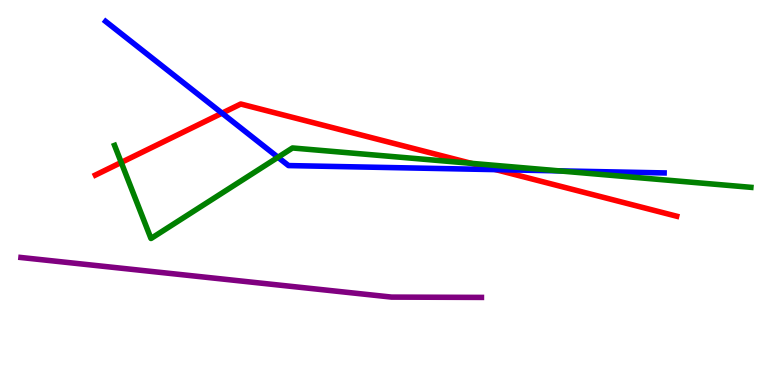[{'lines': ['blue', 'red'], 'intersections': [{'x': 2.86, 'y': 7.06}, {'x': 6.4, 'y': 5.59}]}, {'lines': ['green', 'red'], 'intersections': [{'x': 1.56, 'y': 5.78}, {'x': 6.08, 'y': 5.76}]}, {'lines': ['purple', 'red'], 'intersections': []}, {'lines': ['blue', 'green'], 'intersections': [{'x': 3.59, 'y': 5.92}, {'x': 7.21, 'y': 5.56}]}, {'lines': ['blue', 'purple'], 'intersections': []}, {'lines': ['green', 'purple'], 'intersections': []}]